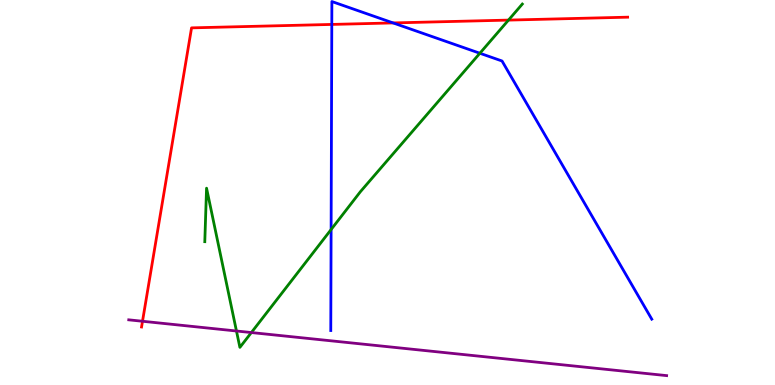[{'lines': ['blue', 'red'], 'intersections': [{'x': 4.28, 'y': 9.37}, {'x': 5.07, 'y': 9.4}]}, {'lines': ['green', 'red'], 'intersections': [{'x': 6.56, 'y': 9.48}]}, {'lines': ['purple', 'red'], 'intersections': [{'x': 1.84, 'y': 1.66}]}, {'lines': ['blue', 'green'], 'intersections': [{'x': 4.27, 'y': 4.04}, {'x': 6.19, 'y': 8.62}]}, {'lines': ['blue', 'purple'], 'intersections': []}, {'lines': ['green', 'purple'], 'intersections': [{'x': 3.05, 'y': 1.4}, {'x': 3.24, 'y': 1.36}]}]